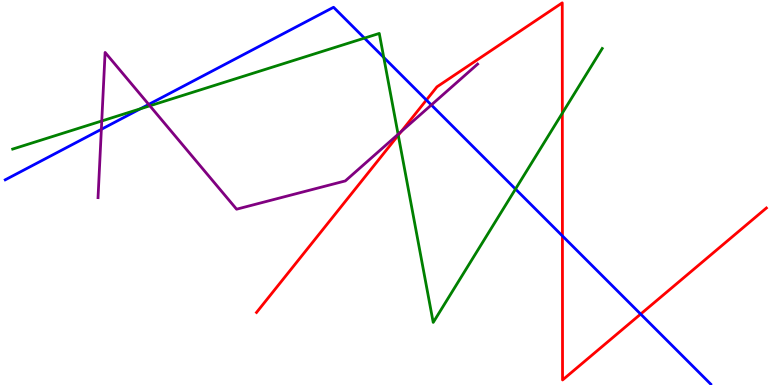[{'lines': ['blue', 'red'], 'intersections': [{'x': 5.5, 'y': 7.4}, {'x': 7.26, 'y': 3.87}, {'x': 8.27, 'y': 1.84}]}, {'lines': ['green', 'red'], 'intersections': [{'x': 5.14, 'y': 6.49}, {'x': 7.26, 'y': 7.06}]}, {'lines': ['purple', 'red'], 'intersections': [{'x': 5.18, 'y': 6.58}]}, {'lines': ['blue', 'green'], 'intersections': [{'x': 1.81, 'y': 7.17}, {'x': 4.7, 'y': 9.01}, {'x': 4.95, 'y': 8.51}, {'x': 6.65, 'y': 5.09}]}, {'lines': ['blue', 'purple'], 'intersections': [{'x': 1.31, 'y': 6.64}, {'x': 1.92, 'y': 7.29}, {'x': 5.57, 'y': 7.27}]}, {'lines': ['green', 'purple'], 'intersections': [{'x': 1.31, 'y': 6.86}, {'x': 1.93, 'y': 7.25}, {'x': 5.14, 'y': 6.51}]}]